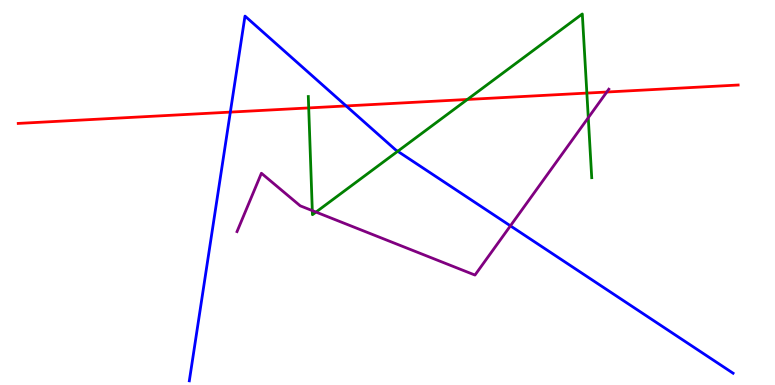[{'lines': ['blue', 'red'], 'intersections': [{'x': 2.97, 'y': 7.09}, {'x': 4.47, 'y': 7.25}]}, {'lines': ['green', 'red'], 'intersections': [{'x': 3.98, 'y': 7.2}, {'x': 6.03, 'y': 7.42}, {'x': 7.57, 'y': 7.58}]}, {'lines': ['purple', 'red'], 'intersections': [{'x': 7.83, 'y': 7.61}]}, {'lines': ['blue', 'green'], 'intersections': [{'x': 5.13, 'y': 6.07}]}, {'lines': ['blue', 'purple'], 'intersections': [{'x': 6.59, 'y': 4.13}]}, {'lines': ['green', 'purple'], 'intersections': [{'x': 4.03, 'y': 4.53}, {'x': 4.08, 'y': 4.49}, {'x': 7.59, 'y': 6.94}]}]